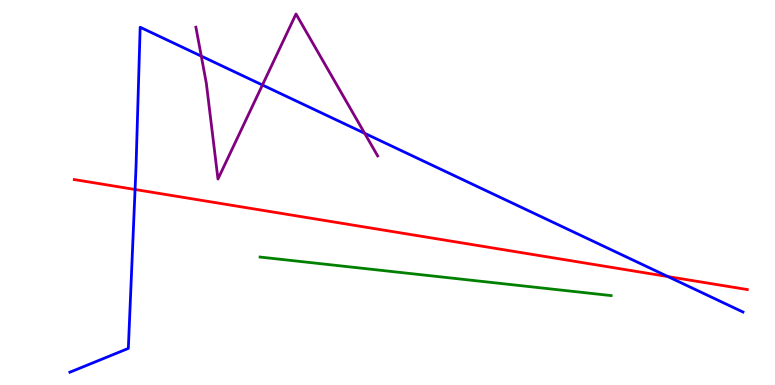[{'lines': ['blue', 'red'], 'intersections': [{'x': 1.74, 'y': 5.08}, {'x': 8.62, 'y': 2.82}]}, {'lines': ['green', 'red'], 'intersections': []}, {'lines': ['purple', 'red'], 'intersections': []}, {'lines': ['blue', 'green'], 'intersections': []}, {'lines': ['blue', 'purple'], 'intersections': [{'x': 2.6, 'y': 8.54}, {'x': 3.39, 'y': 7.79}, {'x': 4.71, 'y': 6.54}]}, {'lines': ['green', 'purple'], 'intersections': []}]